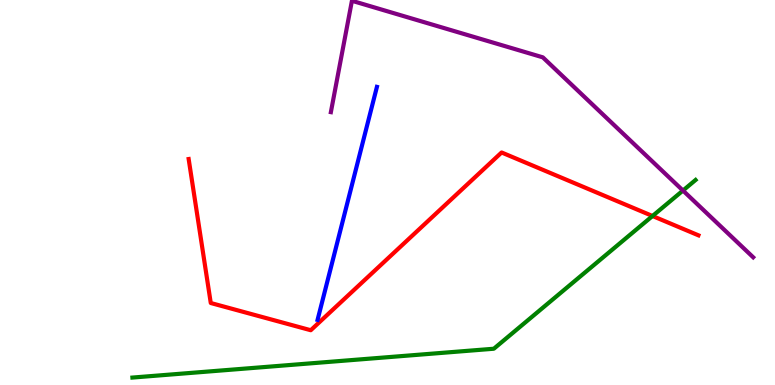[{'lines': ['blue', 'red'], 'intersections': []}, {'lines': ['green', 'red'], 'intersections': [{'x': 8.42, 'y': 4.39}]}, {'lines': ['purple', 'red'], 'intersections': []}, {'lines': ['blue', 'green'], 'intersections': []}, {'lines': ['blue', 'purple'], 'intersections': []}, {'lines': ['green', 'purple'], 'intersections': [{'x': 8.81, 'y': 5.05}]}]